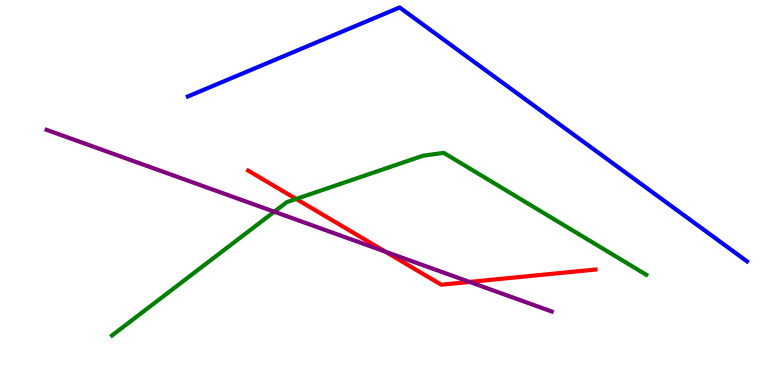[{'lines': ['blue', 'red'], 'intersections': []}, {'lines': ['green', 'red'], 'intersections': [{'x': 3.82, 'y': 4.83}]}, {'lines': ['purple', 'red'], 'intersections': [{'x': 4.97, 'y': 3.46}, {'x': 6.06, 'y': 2.68}]}, {'lines': ['blue', 'green'], 'intersections': []}, {'lines': ['blue', 'purple'], 'intersections': []}, {'lines': ['green', 'purple'], 'intersections': [{'x': 3.54, 'y': 4.5}]}]